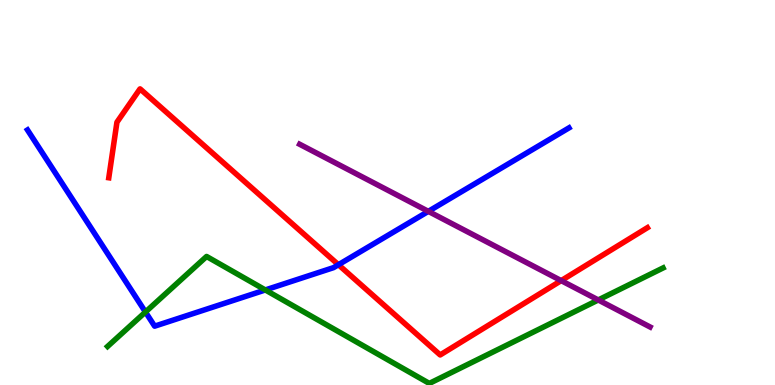[{'lines': ['blue', 'red'], 'intersections': [{'x': 4.37, 'y': 3.12}]}, {'lines': ['green', 'red'], 'intersections': []}, {'lines': ['purple', 'red'], 'intersections': [{'x': 7.24, 'y': 2.71}]}, {'lines': ['blue', 'green'], 'intersections': [{'x': 1.88, 'y': 1.9}, {'x': 3.42, 'y': 2.47}]}, {'lines': ['blue', 'purple'], 'intersections': [{'x': 5.53, 'y': 4.51}]}, {'lines': ['green', 'purple'], 'intersections': [{'x': 7.72, 'y': 2.21}]}]